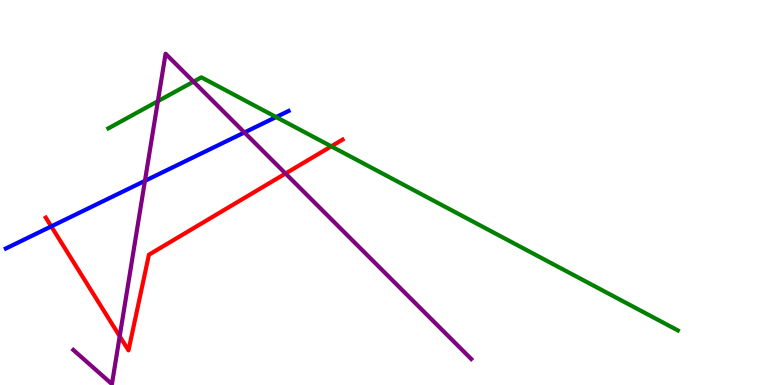[{'lines': ['blue', 'red'], 'intersections': [{'x': 0.661, 'y': 4.12}]}, {'lines': ['green', 'red'], 'intersections': [{'x': 4.27, 'y': 6.2}]}, {'lines': ['purple', 'red'], 'intersections': [{'x': 1.54, 'y': 1.27}, {'x': 3.68, 'y': 5.49}]}, {'lines': ['blue', 'green'], 'intersections': [{'x': 3.56, 'y': 6.96}]}, {'lines': ['blue', 'purple'], 'intersections': [{'x': 1.87, 'y': 5.3}, {'x': 3.15, 'y': 6.56}]}, {'lines': ['green', 'purple'], 'intersections': [{'x': 2.04, 'y': 7.37}, {'x': 2.5, 'y': 7.88}]}]